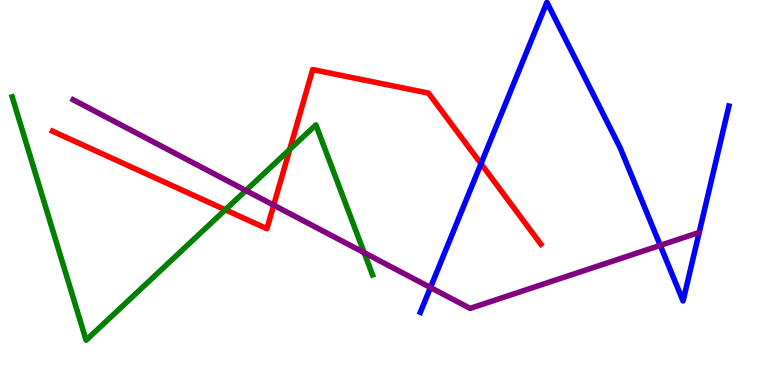[{'lines': ['blue', 'red'], 'intersections': [{'x': 6.21, 'y': 5.75}]}, {'lines': ['green', 'red'], 'intersections': [{'x': 2.91, 'y': 4.55}, {'x': 3.74, 'y': 6.12}]}, {'lines': ['purple', 'red'], 'intersections': [{'x': 3.53, 'y': 4.67}]}, {'lines': ['blue', 'green'], 'intersections': []}, {'lines': ['blue', 'purple'], 'intersections': [{'x': 5.55, 'y': 2.53}, {'x': 8.52, 'y': 3.63}]}, {'lines': ['green', 'purple'], 'intersections': [{'x': 3.17, 'y': 5.05}, {'x': 4.7, 'y': 3.44}]}]